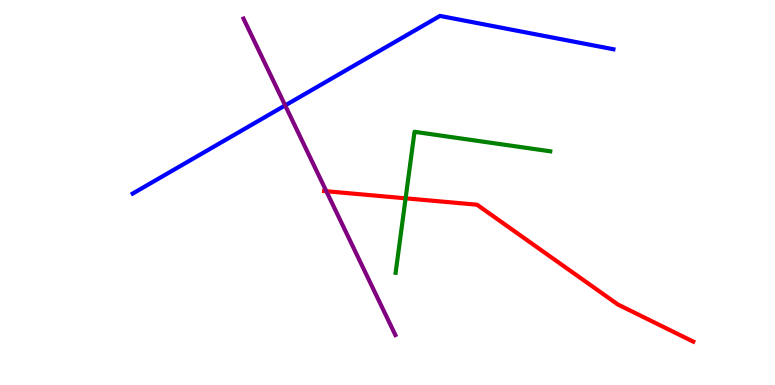[{'lines': ['blue', 'red'], 'intersections': []}, {'lines': ['green', 'red'], 'intersections': [{'x': 5.23, 'y': 4.85}]}, {'lines': ['purple', 'red'], 'intersections': [{'x': 4.21, 'y': 5.03}]}, {'lines': ['blue', 'green'], 'intersections': []}, {'lines': ['blue', 'purple'], 'intersections': [{'x': 3.68, 'y': 7.26}]}, {'lines': ['green', 'purple'], 'intersections': []}]